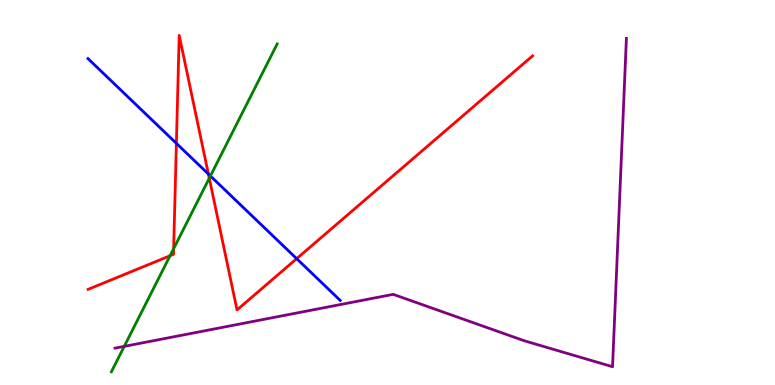[{'lines': ['blue', 'red'], 'intersections': [{'x': 2.28, 'y': 6.28}, {'x': 2.69, 'y': 5.48}, {'x': 3.83, 'y': 3.28}]}, {'lines': ['green', 'red'], 'intersections': [{'x': 2.19, 'y': 3.36}, {'x': 2.24, 'y': 3.54}, {'x': 2.7, 'y': 5.37}]}, {'lines': ['purple', 'red'], 'intersections': []}, {'lines': ['blue', 'green'], 'intersections': [{'x': 2.71, 'y': 5.43}]}, {'lines': ['blue', 'purple'], 'intersections': []}, {'lines': ['green', 'purple'], 'intersections': [{'x': 1.6, 'y': 1.0}]}]